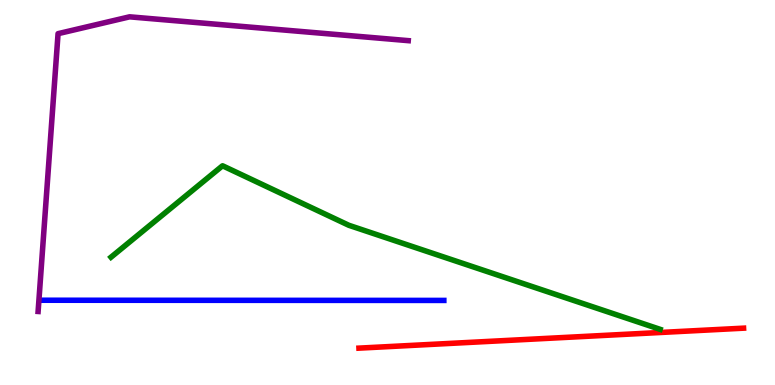[{'lines': ['blue', 'red'], 'intersections': []}, {'lines': ['green', 'red'], 'intersections': []}, {'lines': ['purple', 'red'], 'intersections': []}, {'lines': ['blue', 'green'], 'intersections': []}, {'lines': ['blue', 'purple'], 'intersections': []}, {'lines': ['green', 'purple'], 'intersections': []}]